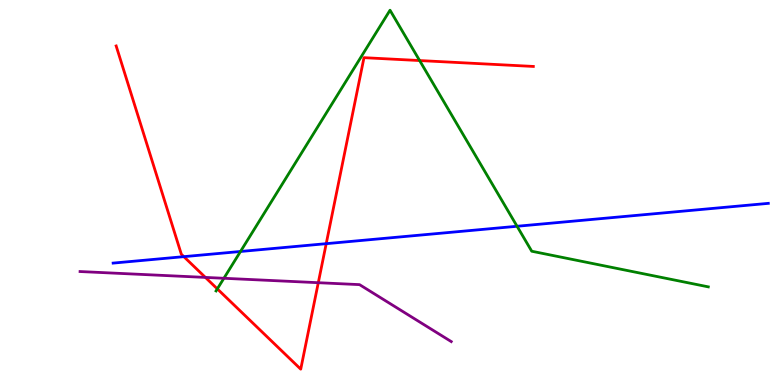[{'lines': ['blue', 'red'], 'intersections': [{'x': 2.37, 'y': 3.33}, {'x': 4.21, 'y': 3.67}]}, {'lines': ['green', 'red'], 'intersections': [{'x': 2.8, 'y': 2.5}, {'x': 5.41, 'y': 8.43}]}, {'lines': ['purple', 'red'], 'intersections': [{'x': 2.65, 'y': 2.79}, {'x': 4.11, 'y': 2.66}]}, {'lines': ['blue', 'green'], 'intersections': [{'x': 3.1, 'y': 3.47}, {'x': 6.67, 'y': 4.12}]}, {'lines': ['blue', 'purple'], 'intersections': []}, {'lines': ['green', 'purple'], 'intersections': [{'x': 2.89, 'y': 2.77}]}]